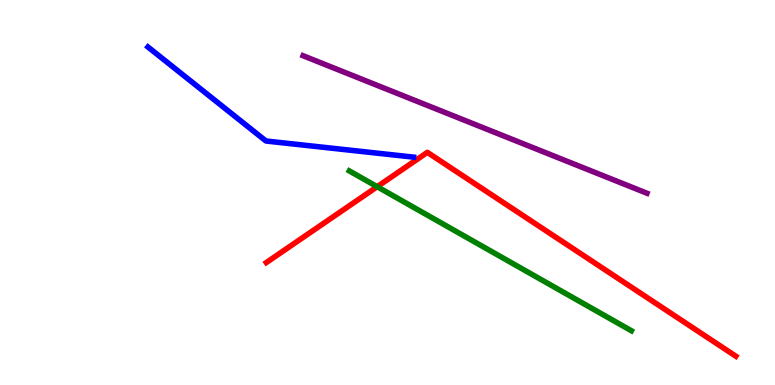[{'lines': ['blue', 'red'], 'intersections': []}, {'lines': ['green', 'red'], 'intersections': [{'x': 4.87, 'y': 5.15}]}, {'lines': ['purple', 'red'], 'intersections': []}, {'lines': ['blue', 'green'], 'intersections': []}, {'lines': ['blue', 'purple'], 'intersections': []}, {'lines': ['green', 'purple'], 'intersections': []}]